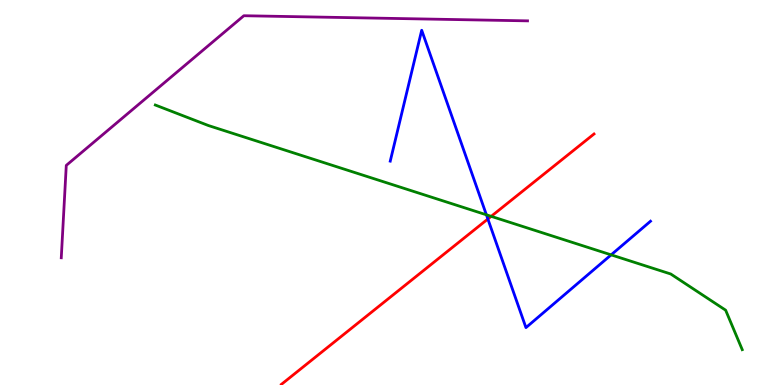[{'lines': ['blue', 'red'], 'intersections': [{'x': 6.3, 'y': 4.31}]}, {'lines': ['green', 'red'], 'intersections': [{'x': 6.34, 'y': 4.38}]}, {'lines': ['purple', 'red'], 'intersections': []}, {'lines': ['blue', 'green'], 'intersections': [{'x': 6.28, 'y': 4.42}, {'x': 7.89, 'y': 3.38}]}, {'lines': ['blue', 'purple'], 'intersections': []}, {'lines': ['green', 'purple'], 'intersections': []}]